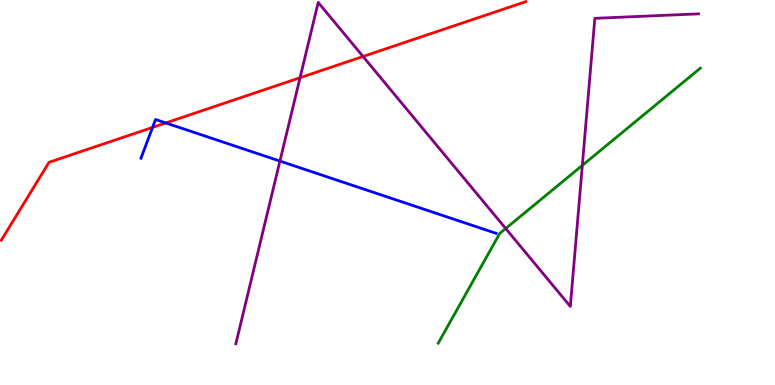[{'lines': ['blue', 'red'], 'intersections': [{'x': 1.97, 'y': 6.69}, {'x': 2.14, 'y': 6.81}]}, {'lines': ['green', 'red'], 'intersections': []}, {'lines': ['purple', 'red'], 'intersections': [{'x': 3.87, 'y': 7.98}, {'x': 4.68, 'y': 8.53}]}, {'lines': ['blue', 'green'], 'intersections': []}, {'lines': ['blue', 'purple'], 'intersections': [{'x': 3.61, 'y': 5.82}]}, {'lines': ['green', 'purple'], 'intersections': [{'x': 6.53, 'y': 4.06}, {'x': 7.51, 'y': 5.7}]}]